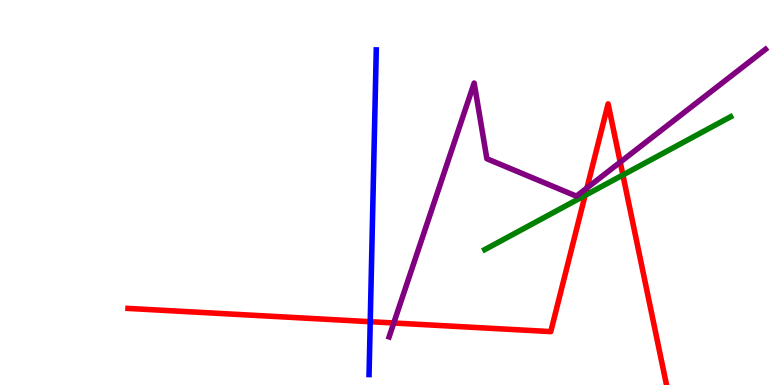[{'lines': ['blue', 'red'], 'intersections': [{'x': 4.78, 'y': 1.64}]}, {'lines': ['green', 'red'], 'intersections': [{'x': 7.55, 'y': 4.92}, {'x': 8.04, 'y': 5.46}]}, {'lines': ['purple', 'red'], 'intersections': [{'x': 5.08, 'y': 1.61}, {'x': 7.57, 'y': 5.12}, {'x': 8.0, 'y': 5.79}]}, {'lines': ['blue', 'green'], 'intersections': []}, {'lines': ['blue', 'purple'], 'intersections': []}, {'lines': ['green', 'purple'], 'intersections': []}]